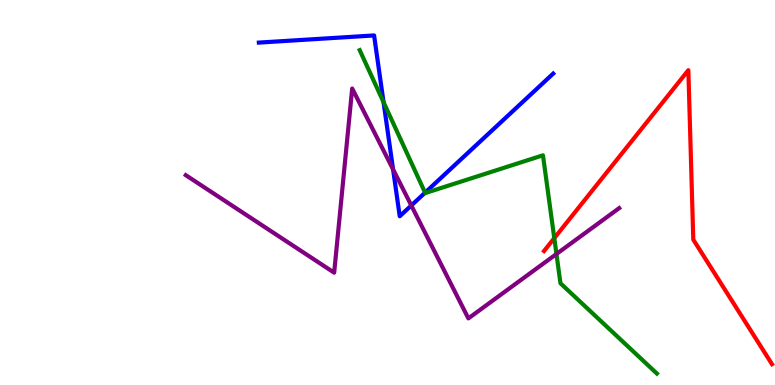[{'lines': ['blue', 'red'], 'intersections': []}, {'lines': ['green', 'red'], 'intersections': [{'x': 7.15, 'y': 3.81}]}, {'lines': ['purple', 'red'], 'intersections': []}, {'lines': ['blue', 'green'], 'intersections': [{'x': 4.95, 'y': 7.35}, {'x': 5.48, 'y': 5.0}]}, {'lines': ['blue', 'purple'], 'intersections': [{'x': 5.07, 'y': 5.6}, {'x': 5.31, 'y': 4.66}]}, {'lines': ['green', 'purple'], 'intersections': [{'x': 7.18, 'y': 3.4}]}]